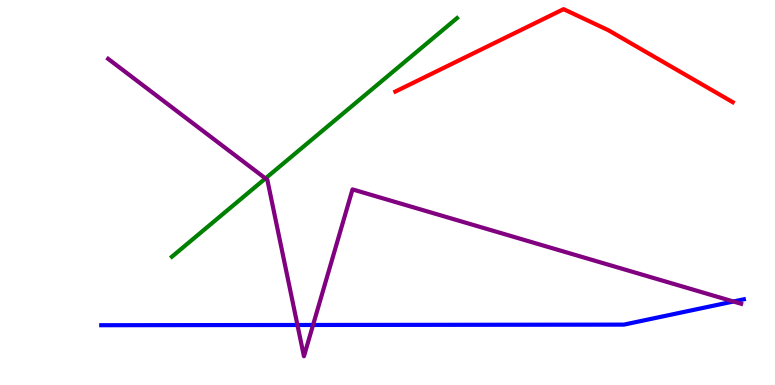[{'lines': ['blue', 'red'], 'intersections': []}, {'lines': ['green', 'red'], 'intersections': []}, {'lines': ['purple', 'red'], 'intersections': []}, {'lines': ['blue', 'green'], 'intersections': []}, {'lines': ['blue', 'purple'], 'intersections': [{'x': 3.84, 'y': 1.56}, {'x': 4.04, 'y': 1.56}, {'x': 9.46, 'y': 2.17}]}, {'lines': ['green', 'purple'], 'intersections': [{'x': 3.43, 'y': 5.37}]}]